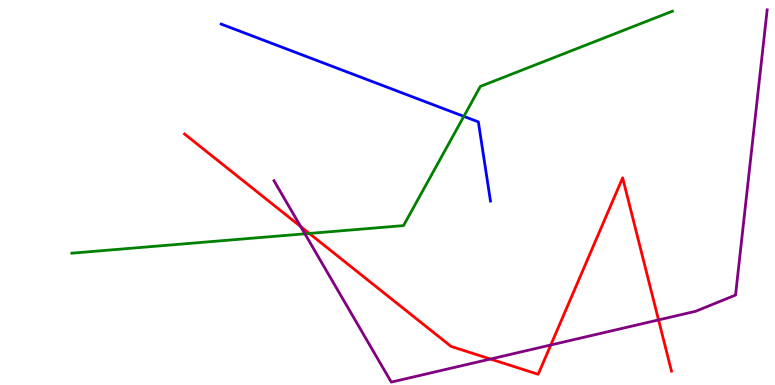[{'lines': ['blue', 'red'], 'intersections': []}, {'lines': ['green', 'red'], 'intersections': [{'x': 3.99, 'y': 3.94}]}, {'lines': ['purple', 'red'], 'intersections': [{'x': 3.88, 'y': 4.11}, {'x': 6.33, 'y': 0.675}, {'x': 7.11, 'y': 1.04}, {'x': 8.5, 'y': 1.69}]}, {'lines': ['blue', 'green'], 'intersections': [{'x': 5.98, 'y': 6.98}]}, {'lines': ['blue', 'purple'], 'intersections': []}, {'lines': ['green', 'purple'], 'intersections': [{'x': 3.93, 'y': 3.93}]}]